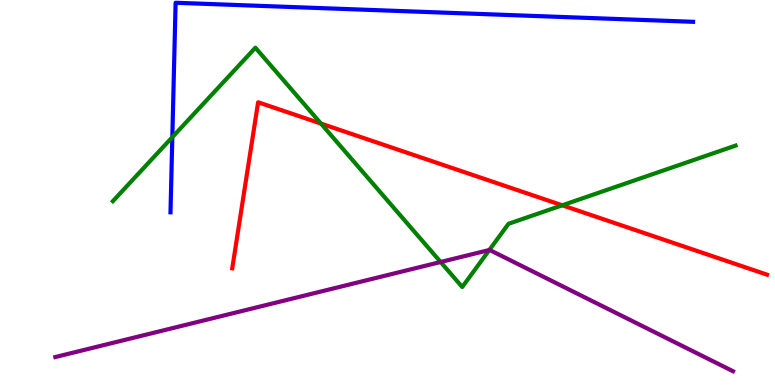[{'lines': ['blue', 'red'], 'intersections': []}, {'lines': ['green', 'red'], 'intersections': [{'x': 4.14, 'y': 6.79}, {'x': 7.25, 'y': 4.67}]}, {'lines': ['purple', 'red'], 'intersections': []}, {'lines': ['blue', 'green'], 'intersections': [{'x': 2.22, 'y': 6.44}]}, {'lines': ['blue', 'purple'], 'intersections': []}, {'lines': ['green', 'purple'], 'intersections': [{'x': 5.69, 'y': 3.19}, {'x': 6.31, 'y': 3.51}]}]